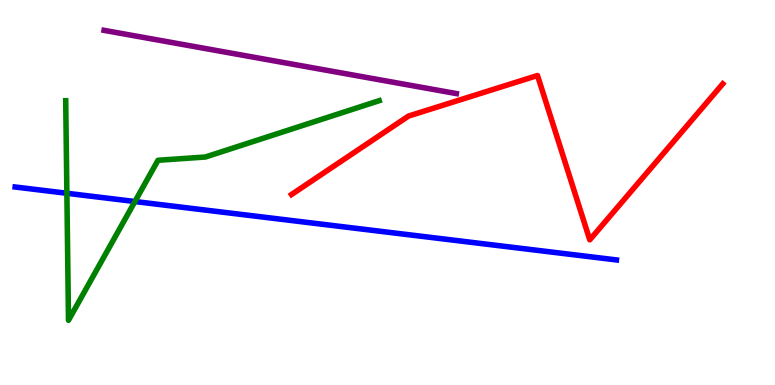[{'lines': ['blue', 'red'], 'intersections': []}, {'lines': ['green', 'red'], 'intersections': []}, {'lines': ['purple', 'red'], 'intersections': []}, {'lines': ['blue', 'green'], 'intersections': [{'x': 0.863, 'y': 4.98}, {'x': 1.74, 'y': 4.77}]}, {'lines': ['blue', 'purple'], 'intersections': []}, {'lines': ['green', 'purple'], 'intersections': []}]